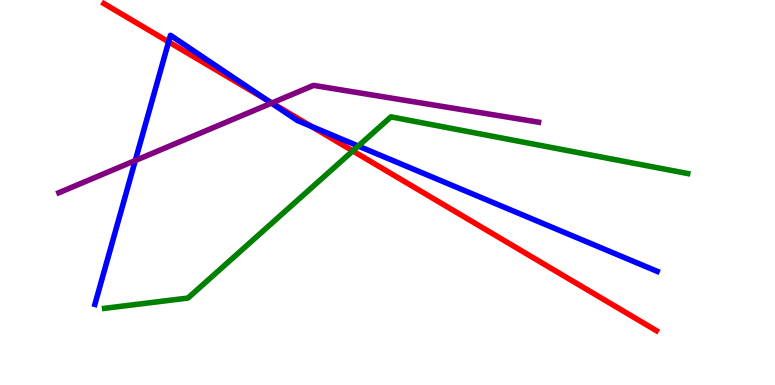[{'lines': ['blue', 'red'], 'intersections': [{'x': 2.18, 'y': 8.91}, {'x': 3.45, 'y': 7.4}, {'x': 4.02, 'y': 6.72}]}, {'lines': ['green', 'red'], 'intersections': [{'x': 4.55, 'y': 6.08}]}, {'lines': ['purple', 'red'], 'intersections': [{'x': 3.51, 'y': 7.33}]}, {'lines': ['blue', 'green'], 'intersections': [{'x': 4.62, 'y': 6.21}]}, {'lines': ['blue', 'purple'], 'intersections': [{'x': 1.75, 'y': 5.83}, {'x': 3.5, 'y': 7.32}]}, {'lines': ['green', 'purple'], 'intersections': []}]